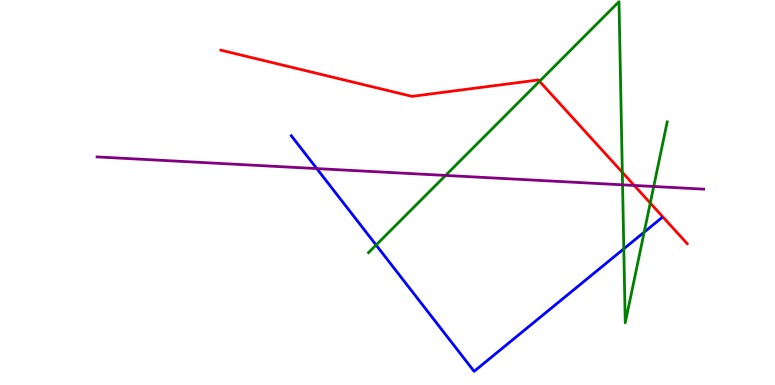[{'lines': ['blue', 'red'], 'intersections': []}, {'lines': ['green', 'red'], 'intersections': [{'x': 6.96, 'y': 7.89}, {'x': 8.03, 'y': 5.52}, {'x': 8.39, 'y': 4.73}]}, {'lines': ['purple', 'red'], 'intersections': [{'x': 8.18, 'y': 5.18}]}, {'lines': ['blue', 'green'], 'intersections': [{'x': 4.85, 'y': 3.64}, {'x': 8.05, 'y': 3.54}, {'x': 8.31, 'y': 3.97}]}, {'lines': ['blue', 'purple'], 'intersections': [{'x': 4.09, 'y': 5.62}]}, {'lines': ['green', 'purple'], 'intersections': [{'x': 5.75, 'y': 5.44}, {'x': 8.03, 'y': 5.2}, {'x': 8.44, 'y': 5.16}]}]